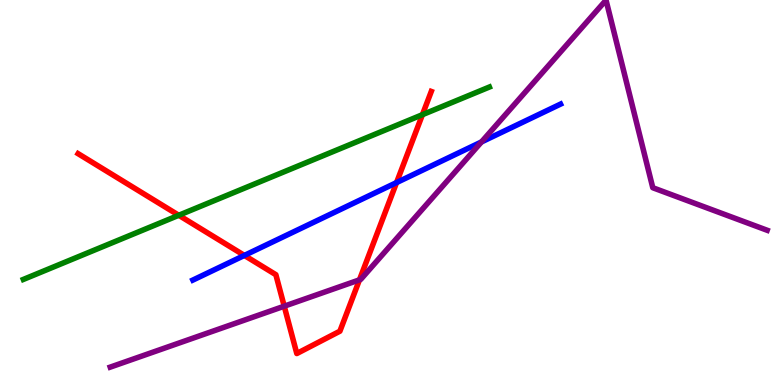[{'lines': ['blue', 'red'], 'intersections': [{'x': 3.15, 'y': 3.37}, {'x': 5.12, 'y': 5.26}]}, {'lines': ['green', 'red'], 'intersections': [{'x': 2.31, 'y': 4.41}, {'x': 5.45, 'y': 7.02}]}, {'lines': ['purple', 'red'], 'intersections': [{'x': 3.67, 'y': 2.05}, {'x': 4.64, 'y': 2.73}]}, {'lines': ['blue', 'green'], 'intersections': []}, {'lines': ['blue', 'purple'], 'intersections': [{'x': 6.21, 'y': 6.31}]}, {'lines': ['green', 'purple'], 'intersections': []}]